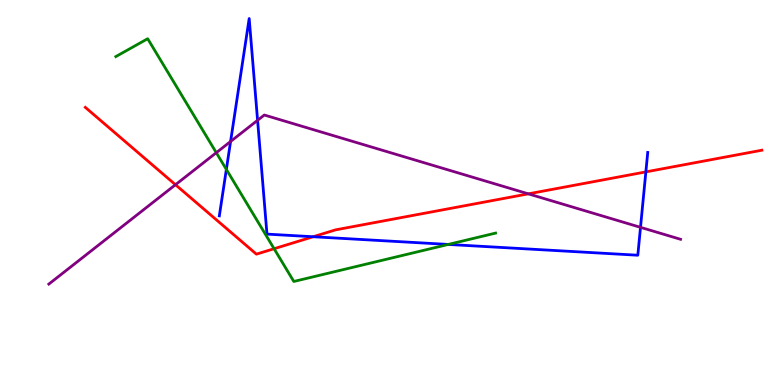[{'lines': ['blue', 'red'], 'intersections': [{'x': 4.04, 'y': 3.85}, {'x': 8.33, 'y': 5.54}]}, {'lines': ['green', 'red'], 'intersections': [{'x': 3.54, 'y': 3.54}]}, {'lines': ['purple', 'red'], 'intersections': [{'x': 2.26, 'y': 5.2}, {'x': 6.82, 'y': 4.97}]}, {'lines': ['blue', 'green'], 'intersections': [{'x': 2.92, 'y': 5.6}, {'x': 5.78, 'y': 3.65}]}, {'lines': ['blue', 'purple'], 'intersections': [{'x': 2.98, 'y': 6.33}, {'x': 3.32, 'y': 6.88}, {'x': 8.26, 'y': 4.1}]}, {'lines': ['green', 'purple'], 'intersections': [{'x': 2.79, 'y': 6.03}]}]